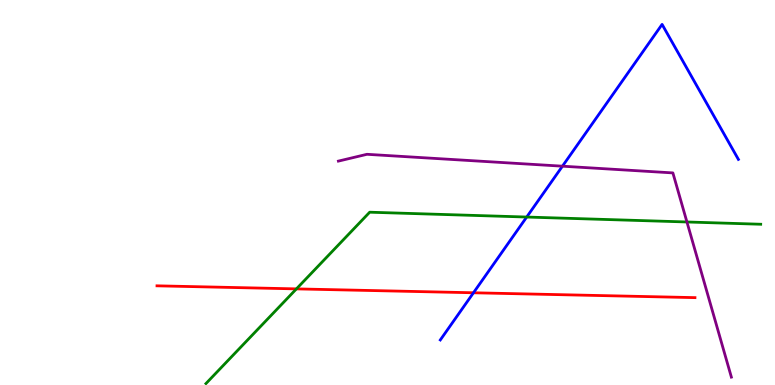[{'lines': ['blue', 'red'], 'intersections': [{'x': 6.11, 'y': 2.4}]}, {'lines': ['green', 'red'], 'intersections': [{'x': 3.82, 'y': 2.5}]}, {'lines': ['purple', 'red'], 'intersections': []}, {'lines': ['blue', 'green'], 'intersections': [{'x': 6.8, 'y': 4.36}]}, {'lines': ['blue', 'purple'], 'intersections': [{'x': 7.26, 'y': 5.68}]}, {'lines': ['green', 'purple'], 'intersections': [{'x': 8.86, 'y': 4.23}]}]